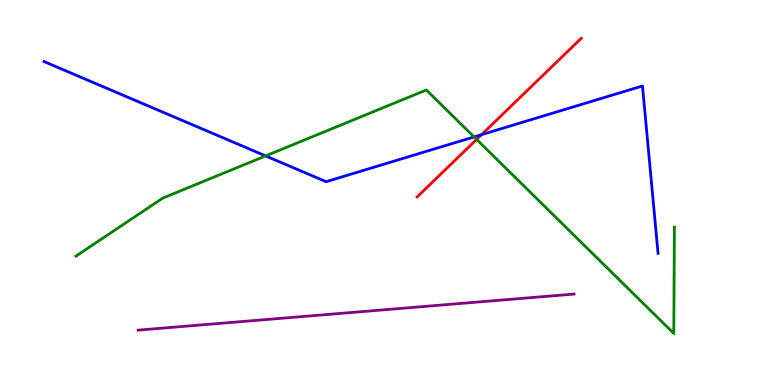[{'lines': ['blue', 'red'], 'intersections': [{'x': 6.21, 'y': 6.5}]}, {'lines': ['green', 'red'], 'intersections': [{'x': 6.15, 'y': 6.38}]}, {'lines': ['purple', 'red'], 'intersections': []}, {'lines': ['blue', 'green'], 'intersections': [{'x': 3.43, 'y': 5.95}, {'x': 6.12, 'y': 6.44}]}, {'lines': ['blue', 'purple'], 'intersections': []}, {'lines': ['green', 'purple'], 'intersections': []}]